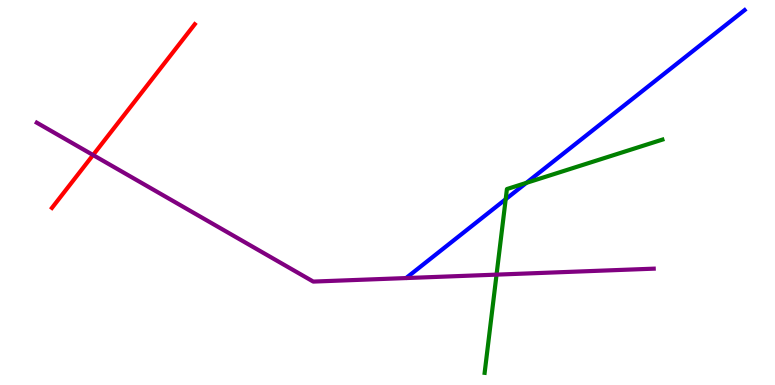[{'lines': ['blue', 'red'], 'intersections': []}, {'lines': ['green', 'red'], 'intersections': []}, {'lines': ['purple', 'red'], 'intersections': [{'x': 1.2, 'y': 5.97}]}, {'lines': ['blue', 'green'], 'intersections': [{'x': 6.53, 'y': 4.83}, {'x': 6.79, 'y': 5.25}]}, {'lines': ['blue', 'purple'], 'intersections': []}, {'lines': ['green', 'purple'], 'intersections': [{'x': 6.41, 'y': 2.87}]}]